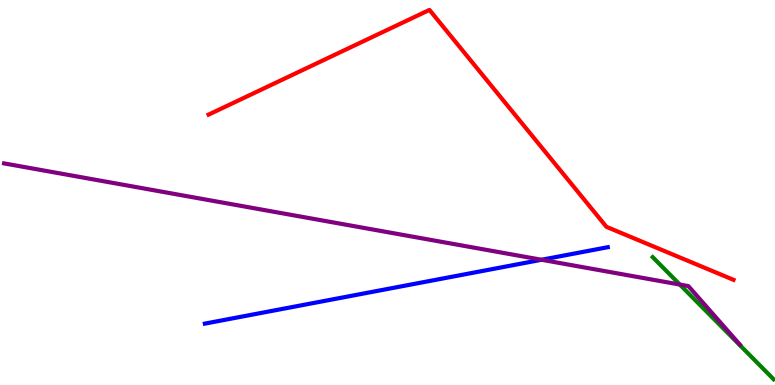[{'lines': ['blue', 'red'], 'intersections': []}, {'lines': ['green', 'red'], 'intersections': []}, {'lines': ['purple', 'red'], 'intersections': []}, {'lines': ['blue', 'green'], 'intersections': []}, {'lines': ['blue', 'purple'], 'intersections': [{'x': 6.99, 'y': 3.25}]}, {'lines': ['green', 'purple'], 'intersections': [{'x': 8.77, 'y': 2.61}]}]